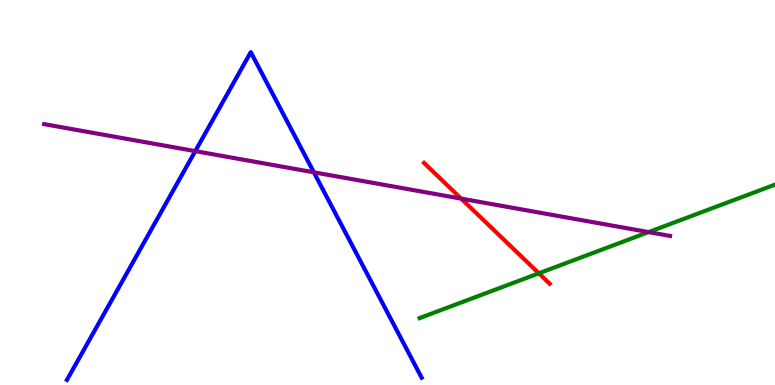[{'lines': ['blue', 'red'], 'intersections': []}, {'lines': ['green', 'red'], 'intersections': [{'x': 6.95, 'y': 2.9}]}, {'lines': ['purple', 'red'], 'intersections': [{'x': 5.95, 'y': 4.84}]}, {'lines': ['blue', 'green'], 'intersections': []}, {'lines': ['blue', 'purple'], 'intersections': [{'x': 2.52, 'y': 6.07}, {'x': 4.05, 'y': 5.52}]}, {'lines': ['green', 'purple'], 'intersections': [{'x': 8.37, 'y': 3.97}]}]